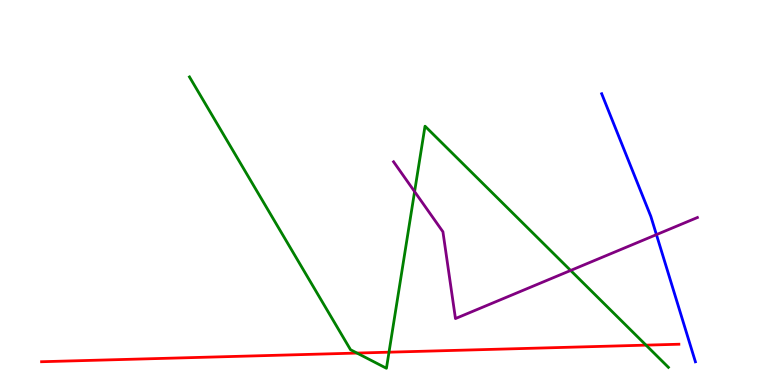[{'lines': ['blue', 'red'], 'intersections': []}, {'lines': ['green', 'red'], 'intersections': [{'x': 4.61, 'y': 0.829}, {'x': 5.02, 'y': 0.852}, {'x': 8.34, 'y': 1.04}]}, {'lines': ['purple', 'red'], 'intersections': []}, {'lines': ['blue', 'green'], 'intersections': []}, {'lines': ['blue', 'purple'], 'intersections': [{'x': 8.47, 'y': 3.91}]}, {'lines': ['green', 'purple'], 'intersections': [{'x': 5.35, 'y': 5.02}, {'x': 7.36, 'y': 2.98}]}]